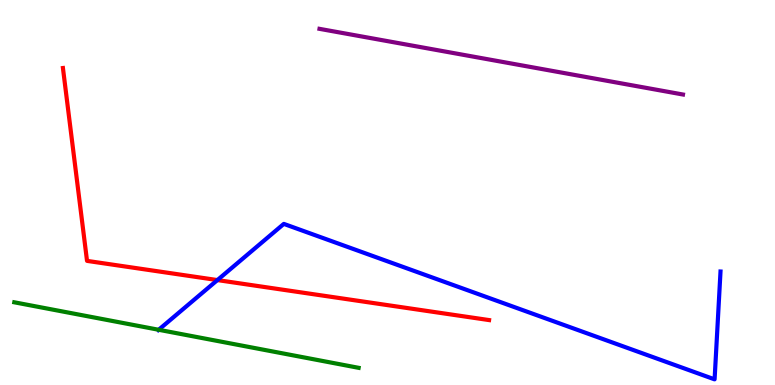[{'lines': ['blue', 'red'], 'intersections': [{'x': 2.81, 'y': 2.73}]}, {'lines': ['green', 'red'], 'intersections': []}, {'lines': ['purple', 'red'], 'intersections': []}, {'lines': ['blue', 'green'], 'intersections': [{'x': 2.05, 'y': 1.43}]}, {'lines': ['blue', 'purple'], 'intersections': []}, {'lines': ['green', 'purple'], 'intersections': []}]